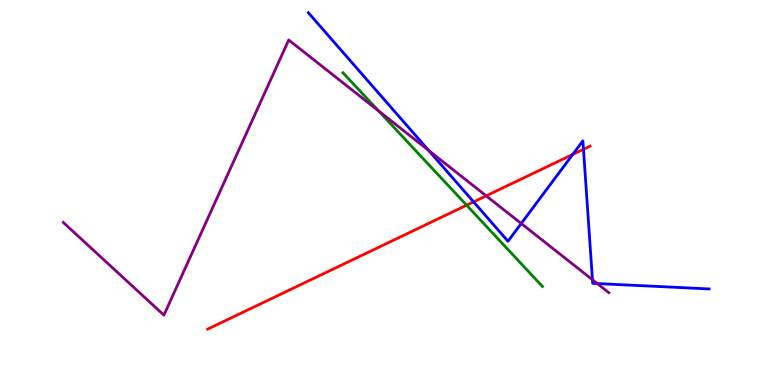[{'lines': ['blue', 'red'], 'intersections': [{'x': 6.11, 'y': 4.76}, {'x': 7.39, 'y': 5.99}, {'x': 7.53, 'y': 6.12}]}, {'lines': ['green', 'red'], 'intersections': [{'x': 6.02, 'y': 4.67}]}, {'lines': ['purple', 'red'], 'intersections': [{'x': 6.27, 'y': 4.91}]}, {'lines': ['blue', 'green'], 'intersections': []}, {'lines': ['blue', 'purple'], 'intersections': [{'x': 5.53, 'y': 6.09}, {'x': 6.73, 'y': 4.19}, {'x': 7.64, 'y': 2.73}, {'x': 7.71, 'y': 2.64}]}, {'lines': ['green', 'purple'], 'intersections': [{'x': 4.89, 'y': 7.12}]}]